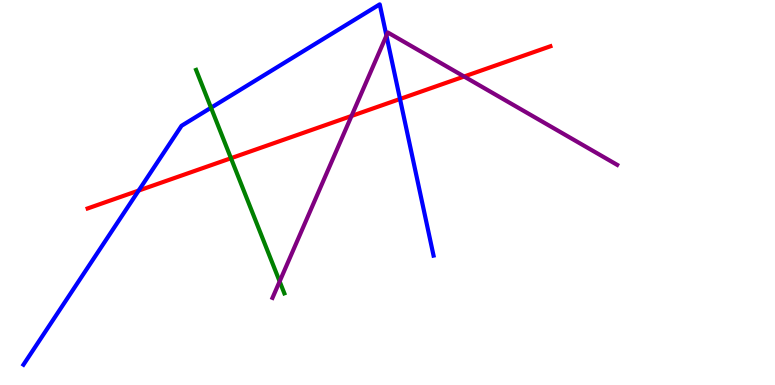[{'lines': ['blue', 'red'], 'intersections': [{'x': 1.79, 'y': 5.05}, {'x': 5.16, 'y': 7.43}]}, {'lines': ['green', 'red'], 'intersections': [{'x': 2.98, 'y': 5.89}]}, {'lines': ['purple', 'red'], 'intersections': [{'x': 4.54, 'y': 6.99}, {'x': 5.99, 'y': 8.01}]}, {'lines': ['blue', 'green'], 'intersections': [{'x': 2.72, 'y': 7.2}]}, {'lines': ['blue', 'purple'], 'intersections': [{'x': 4.99, 'y': 9.08}]}, {'lines': ['green', 'purple'], 'intersections': [{'x': 3.61, 'y': 2.69}]}]